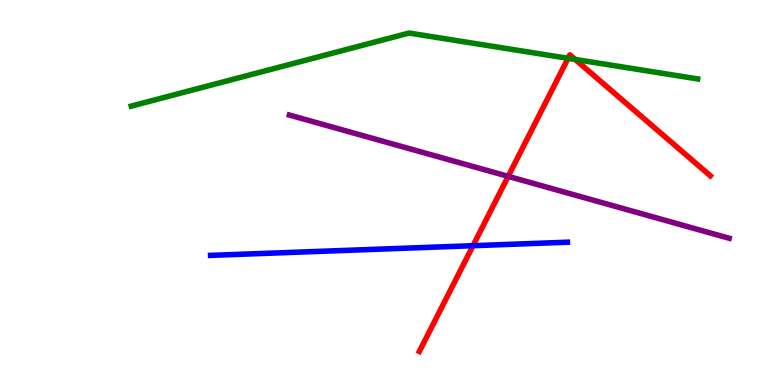[{'lines': ['blue', 'red'], 'intersections': [{'x': 6.1, 'y': 3.62}]}, {'lines': ['green', 'red'], 'intersections': [{'x': 7.33, 'y': 8.49}, {'x': 7.42, 'y': 8.46}]}, {'lines': ['purple', 'red'], 'intersections': [{'x': 6.56, 'y': 5.42}]}, {'lines': ['blue', 'green'], 'intersections': []}, {'lines': ['blue', 'purple'], 'intersections': []}, {'lines': ['green', 'purple'], 'intersections': []}]